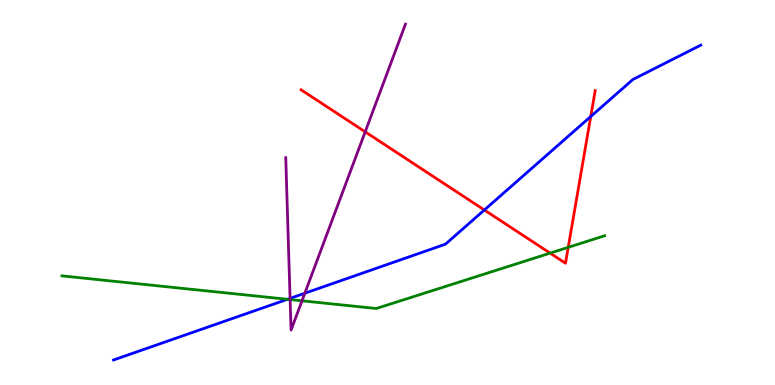[{'lines': ['blue', 'red'], 'intersections': [{'x': 6.25, 'y': 4.55}, {'x': 7.62, 'y': 6.97}]}, {'lines': ['green', 'red'], 'intersections': [{'x': 7.1, 'y': 3.43}, {'x': 7.33, 'y': 3.58}]}, {'lines': ['purple', 'red'], 'intersections': [{'x': 4.71, 'y': 6.58}]}, {'lines': ['blue', 'green'], 'intersections': [{'x': 3.71, 'y': 2.23}]}, {'lines': ['blue', 'purple'], 'intersections': [{'x': 3.74, 'y': 2.25}, {'x': 3.93, 'y': 2.38}]}, {'lines': ['green', 'purple'], 'intersections': [{'x': 3.74, 'y': 2.22}, {'x': 3.9, 'y': 2.19}]}]